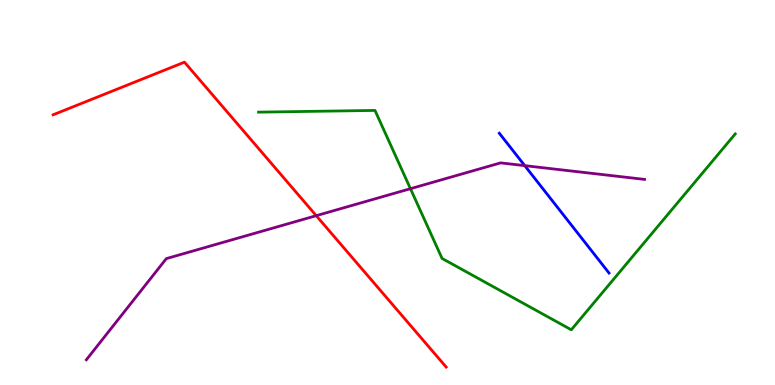[{'lines': ['blue', 'red'], 'intersections': []}, {'lines': ['green', 'red'], 'intersections': []}, {'lines': ['purple', 'red'], 'intersections': [{'x': 4.08, 'y': 4.4}]}, {'lines': ['blue', 'green'], 'intersections': []}, {'lines': ['blue', 'purple'], 'intersections': [{'x': 6.77, 'y': 5.7}]}, {'lines': ['green', 'purple'], 'intersections': [{'x': 5.3, 'y': 5.1}]}]